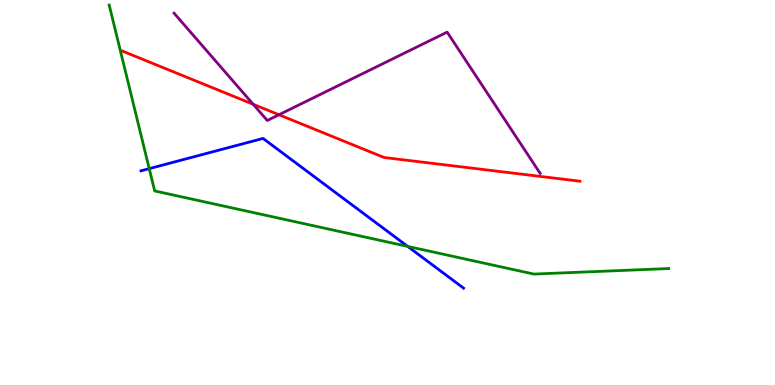[{'lines': ['blue', 'red'], 'intersections': []}, {'lines': ['green', 'red'], 'intersections': []}, {'lines': ['purple', 'red'], 'intersections': [{'x': 3.27, 'y': 7.29}, {'x': 3.6, 'y': 7.02}]}, {'lines': ['blue', 'green'], 'intersections': [{'x': 1.93, 'y': 5.62}, {'x': 5.26, 'y': 3.6}]}, {'lines': ['blue', 'purple'], 'intersections': []}, {'lines': ['green', 'purple'], 'intersections': []}]